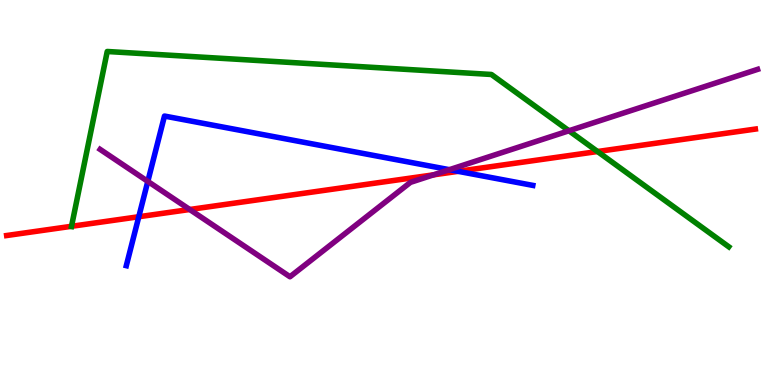[{'lines': ['blue', 'red'], 'intersections': [{'x': 1.79, 'y': 4.37}, {'x': 5.91, 'y': 5.55}]}, {'lines': ['green', 'red'], 'intersections': [{'x': 0.923, 'y': 4.12}, {'x': 7.71, 'y': 6.06}]}, {'lines': ['purple', 'red'], 'intersections': [{'x': 2.45, 'y': 4.56}, {'x': 5.59, 'y': 5.46}]}, {'lines': ['blue', 'green'], 'intersections': []}, {'lines': ['blue', 'purple'], 'intersections': [{'x': 1.91, 'y': 5.29}, {'x': 5.8, 'y': 5.59}]}, {'lines': ['green', 'purple'], 'intersections': [{'x': 7.34, 'y': 6.6}]}]